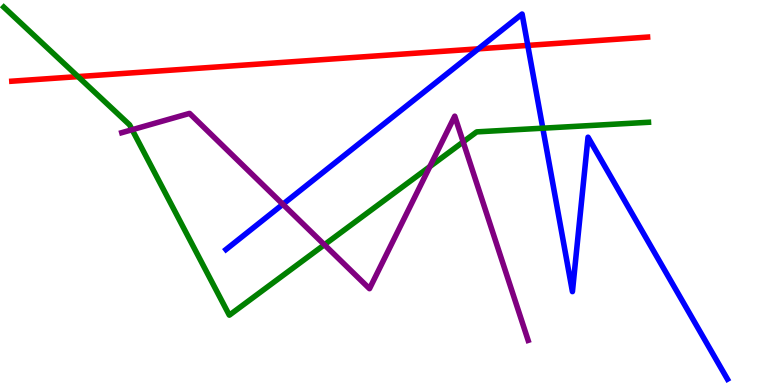[{'lines': ['blue', 'red'], 'intersections': [{'x': 6.17, 'y': 8.73}, {'x': 6.81, 'y': 8.82}]}, {'lines': ['green', 'red'], 'intersections': [{'x': 1.01, 'y': 8.01}]}, {'lines': ['purple', 'red'], 'intersections': []}, {'lines': ['blue', 'green'], 'intersections': [{'x': 7.0, 'y': 6.67}]}, {'lines': ['blue', 'purple'], 'intersections': [{'x': 3.65, 'y': 4.69}]}, {'lines': ['green', 'purple'], 'intersections': [{'x': 1.71, 'y': 6.63}, {'x': 4.19, 'y': 3.64}, {'x': 5.55, 'y': 5.67}, {'x': 5.98, 'y': 6.31}]}]